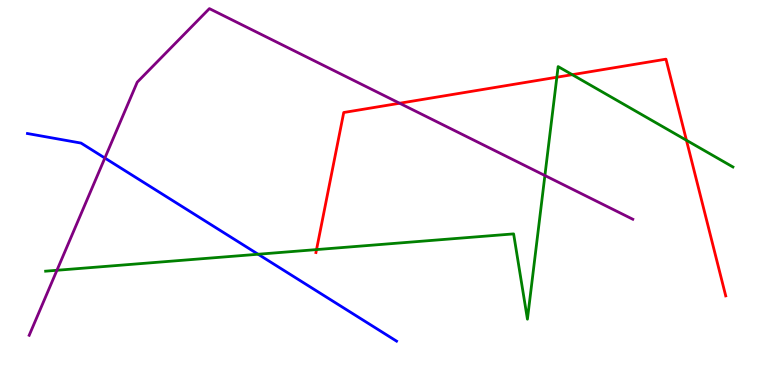[{'lines': ['blue', 'red'], 'intersections': []}, {'lines': ['green', 'red'], 'intersections': [{'x': 4.08, 'y': 3.52}, {'x': 7.19, 'y': 7.99}, {'x': 7.38, 'y': 8.06}, {'x': 8.86, 'y': 6.36}]}, {'lines': ['purple', 'red'], 'intersections': [{'x': 5.16, 'y': 7.32}]}, {'lines': ['blue', 'green'], 'intersections': [{'x': 3.33, 'y': 3.4}]}, {'lines': ['blue', 'purple'], 'intersections': [{'x': 1.35, 'y': 5.9}]}, {'lines': ['green', 'purple'], 'intersections': [{'x': 0.735, 'y': 2.98}, {'x': 7.03, 'y': 5.44}]}]